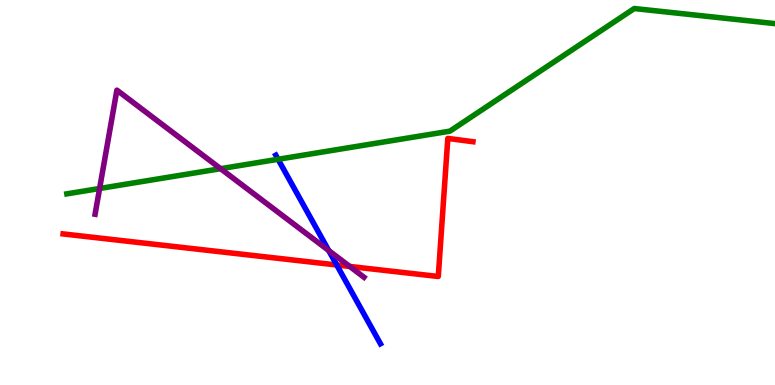[{'lines': ['blue', 'red'], 'intersections': [{'x': 4.34, 'y': 3.12}]}, {'lines': ['green', 'red'], 'intersections': []}, {'lines': ['purple', 'red'], 'intersections': [{'x': 4.51, 'y': 3.08}]}, {'lines': ['blue', 'green'], 'intersections': [{'x': 3.59, 'y': 5.86}]}, {'lines': ['blue', 'purple'], 'intersections': [{'x': 4.24, 'y': 3.49}]}, {'lines': ['green', 'purple'], 'intersections': [{'x': 1.29, 'y': 5.1}, {'x': 2.85, 'y': 5.62}]}]